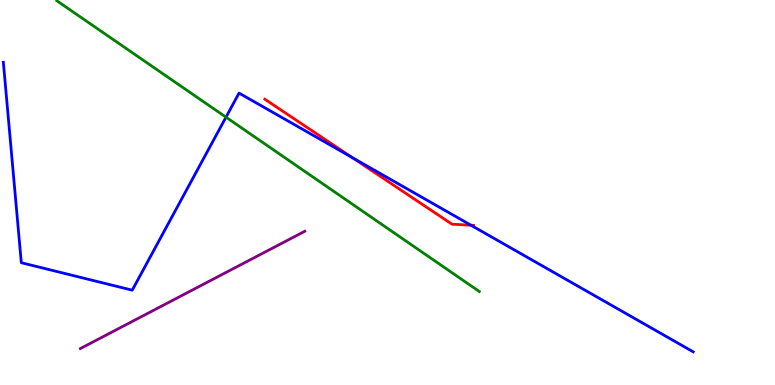[{'lines': ['blue', 'red'], 'intersections': [{'x': 4.55, 'y': 5.91}, {'x': 6.08, 'y': 4.15}]}, {'lines': ['green', 'red'], 'intersections': []}, {'lines': ['purple', 'red'], 'intersections': []}, {'lines': ['blue', 'green'], 'intersections': [{'x': 2.92, 'y': 6.96}]}, {'lines': ['blue', 'purple'], 'intersections': []}, {'lines': ['green', 'purple'], 'intersections': []}]